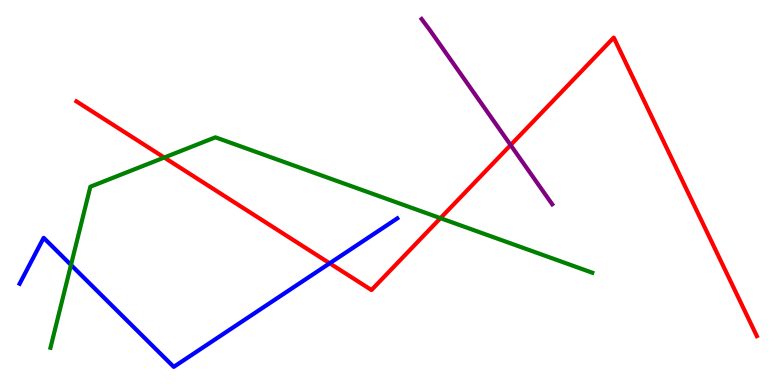[{'lines': ['blue', 'red'], 'intersections': [{'x': 4.25, 'y': 3.16}]}, {'lines': ['green', 'red'], 'intersections': [{'x': 2.12, 'y': 5.91}, {'x': 5.68, 'y': 4.33}]}, {'lines': ['purple', 'red'], 'intersections': [{'x': 6.59, 'y': 6.23}]}, {'lines': ['blue', 'green'], 'intersections': [{'x': 0.916, 'y': 3.12}]}, {'lines': ['blue', 'purple'], 'intersections': []}, {'lines': ['green', 'purple'], 'intersections': []}]